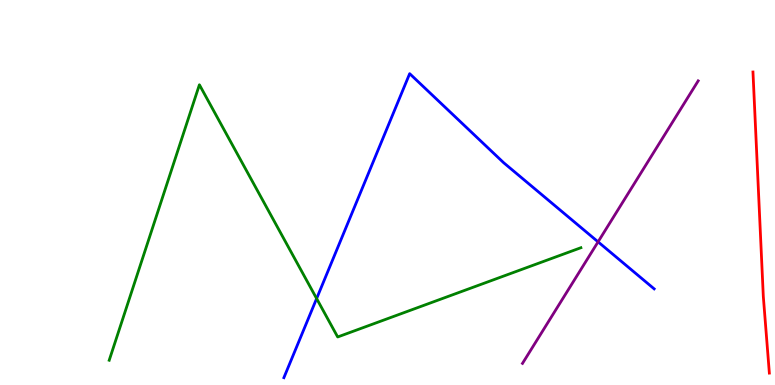[{'lines': ['blue', 'red'], 'intersections': []}, {'lines': ['green', 'red'], 'intersections': []}, {'lines': ['purple', 'red'], 'intersections': []}, {'lines': ['blue', 'green'], 'intersections': [{'x': 4.09, 'y': 2.25}]}, {'lines': ['blue', 'purple'], 'intersections': [{'x': 7.72, 'y': 3.72}]}, {'lines': ['green', 'purple'], 'intersections': []}]